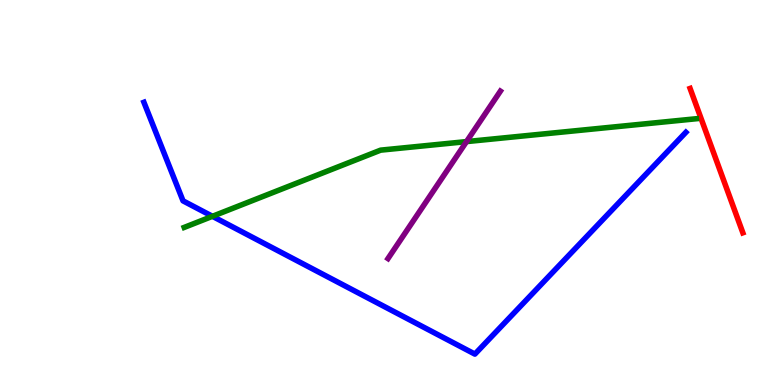[{'lines': ['blue', 'red'], 'intersections': []}, {'lines': ['green', 'red'], 'intersections': []}, {'lines': ['purple', 'red'], 'intersections': []}, {'lines': ['blue', 'green'], 'intersections': [{'x': 2.74, 'y': 4.38}]}, {'lines': ['blue', 'purple'], 'intersections': []}, {'lines': ['green', 'purple'], 'intersections': [{'x': 6.02, 'y': 6.32}]}]